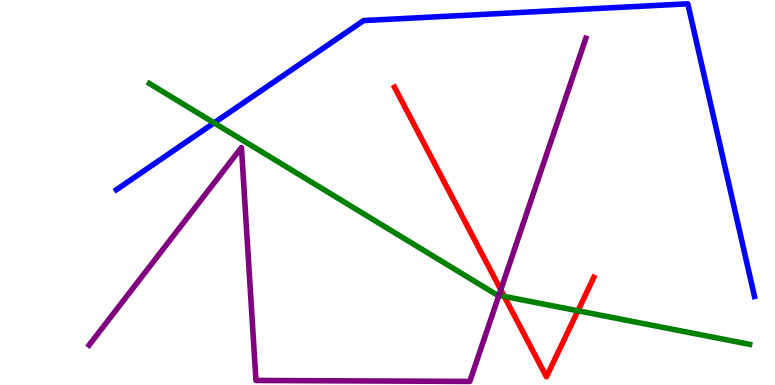[{'lines': ['blue', 'red'], 'intersections': []}, {'lines': ['green', 'red'], 'intersections': [{'x': 6.51, 'y': 2.3}, {'x': 7.46, 'y': 1.93}]}, {'lines': ['purple', 'red'], 'intersections': [{'x': 6.46, 'y': 2.47}]}, {'lines': ['blue', 'green'], 'intersections': [{'x': 2.76, 'y': 6.81}]}, {'lines': ['blue', 'purple'], 'intersections': []}, {'lines': ['green', 'purple'], 'intersections': [{'x': 6.44, 'y': 2.33}]}]